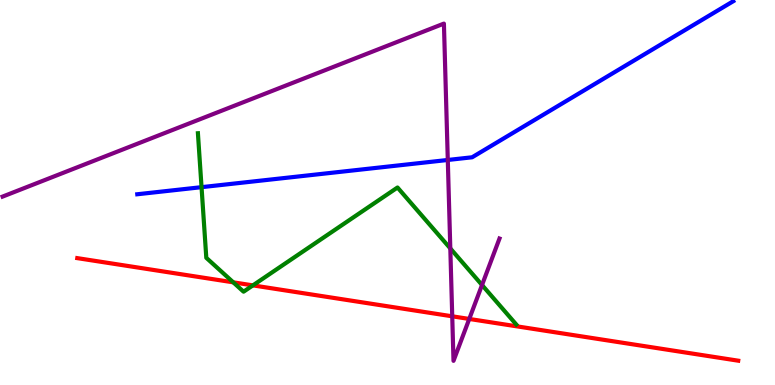[{'lines': ['blue', 'red'], 'intersections': []}, {'lines': ['green', 'red'], 'intersections': [{'x': 3.01, 'y': 2.67}, {'x': 3.26, 'y': 2.59}]}, {'lines': ['purple', 'red'], 'intersections': [{'x': 5.84, 'y': 1.78}, {'x': 6.05, 'y': 1.72}]}, {'lines': ['blue', 'green'], 'intersections': [{'x': 2.6, 'y': 5.14}]}, {'lines': ['blue', 'purple'], 'intersections': [{'x': 5.78, 'y': 5.84}]}, {'lines': ['green', 'purple'], 'intersections': [{'x': 5.81, 'y': 3.55}, {'x': 6.22, 'y': 2.6}]}]